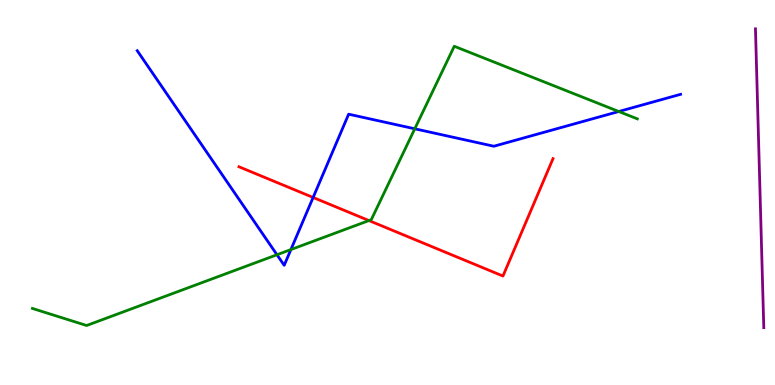[{'lines': ['blue', 'red'], 'intersections': [{'x': 4.04, 'y': 4.87}]}, {'lines': ['green', 'red'], 'intersections': [{'x': 4.76, 'y': 4.27}]}, {'lines': ['purple', 'red'], 'intersections': []}, {'lines': ['blue', 'green'], 'intersections': [{'x': 3.57, 'y': 3.38}, {'x': 3.75, 'y': 3.52}, {'x': 5.35, 'y': 6.65}, {'x': 7.98, 'y': 7.1}]}, {'lines': ['blue', 'purple'], 'intersections': []}, {'lines': ['green', 'purple'], 'intersections': []}]